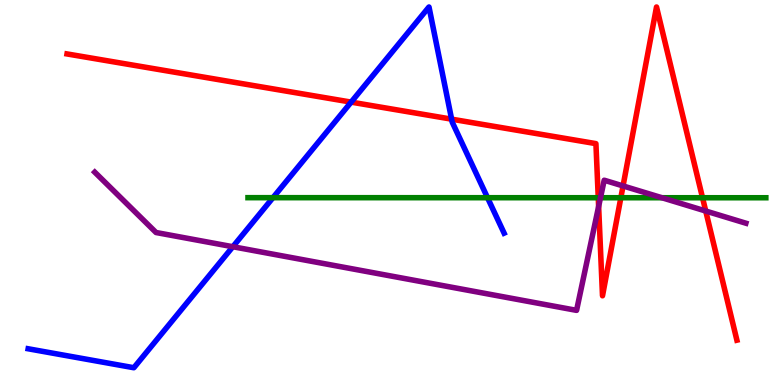[{'lines': ['blue', 'red'], 'intersections': [{'x': 4.53, 'y': 7.35}, {'x': 5.83, 'y': 6.9}]}, {'lines': ['green', 'red'], 'intersections': [{'x': 7.72, 'y': 4.86}, {'x': 8.01, 'y': 4.86}, {'x': 9.06, 'y': 4.86}]}, {'lines': ['purple', 'red'], 'intersections': [{'x': 7.72, 'y': 4.64}, {'x': 8.04, 'y': 5.17}, {'x': 9.11, 'y': 4.52}]}, {'lines': ['blue', 'green'], 'intersections': [{'x': 3.52, 'y': 4.87}, {'x': 6.29, 'y': 4.86}]}, {'lines': ['blue', 'purple'], 'intersections': [{'x': 3.0, 'y': 3.59}]}, {'lines': ['green', 'purple'], 'intersections': [{'x': 7.75, 'y': 4.86}, {'x': 8.54, 'y': 4.86}]}]